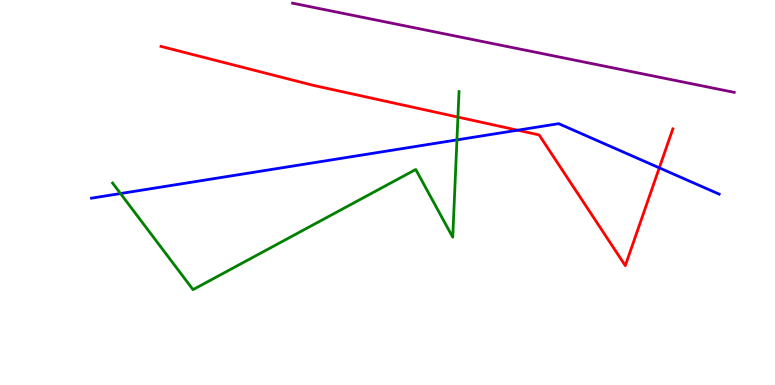[{'lines': ['blue', 'red'], 'intersections': [{'x': 6.68, 'y': 6.62}, {'x': 8.51, 'y': 5.64}]}, {'lines': ['green', 'red'], 'intersections': [{'x': 5.91, 'y': 6.96}]}, {'lines': ['purple', 'red'], 'intersections': []}, {'lines': ['blue', 'green'], 'intersections': [{'x': 1.55, 'y': 4.97}, {'x': 5.9, 'y': 6.37}]}, {'lines': ['blue', 'purple'], 'intersections': []}, {'lines': ['green', 'purple'], 'intersections': []}]